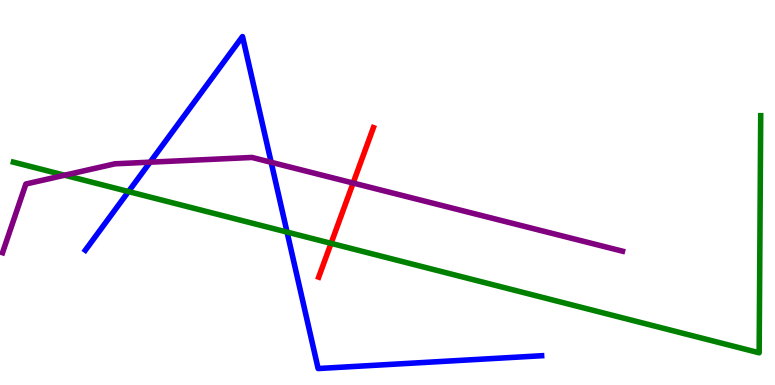[{'lines': ['blue', 'red'], 'intersections': []}, {'lines': ['green', 'red'], 'intersections': [{'x': 4.27, 'y': 3.68}]}, {'lines': ['purple', 'red'], 'intersections': [{'x': 4.56, 'y': 5.25}]}, {'lines': ['blue', 'green'], 'intersections': [{'x': 1.66, 'y': 5.02}, {'x': 3.7, 'y': 3.97}]}, {'lines': ['blue', 'purple'], 'intersections': [{'x': 1.94, 'y': 5.79}, {'x': 3.5, 'y': 5.78}]}, {'lines': ['green', 'purple'], 'intersections': [{'x': 0.834, 'y': 5.45}]}]